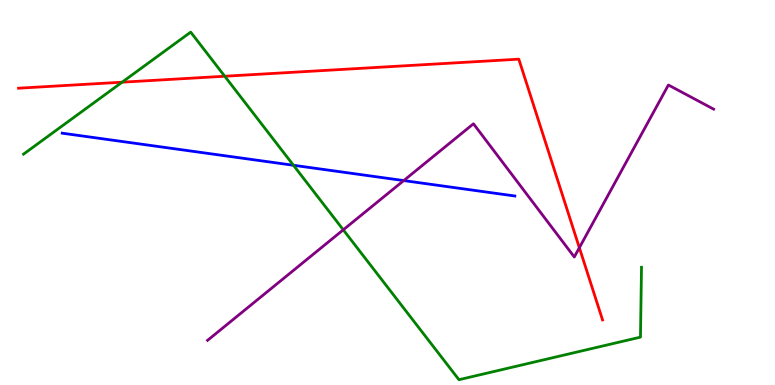[{'lines': ['blue', 'red'], 'intersections': []}, {'lines': ['green', 'red'], 'intersections': [{'x': 1.58, 'y': 7.87}, {'x': 2.9, 'y': 8.02}]}, {'lines': ['purple', 'red'], 'intersections': [{'x': 7.48, 'y': 3.57}]}, {'lines': ['blue', 'green'], 'intersections': [{'x': 3.79, 'y': 5.71}]}, {'lines': ['blue', 'purple'], 'intersections': [{'x': 5.21, 'y': 5.31}]}, {'lines': ['green', 'purple'], 'intersections': [{'x': 4.43, 'y': 4.03}]}]